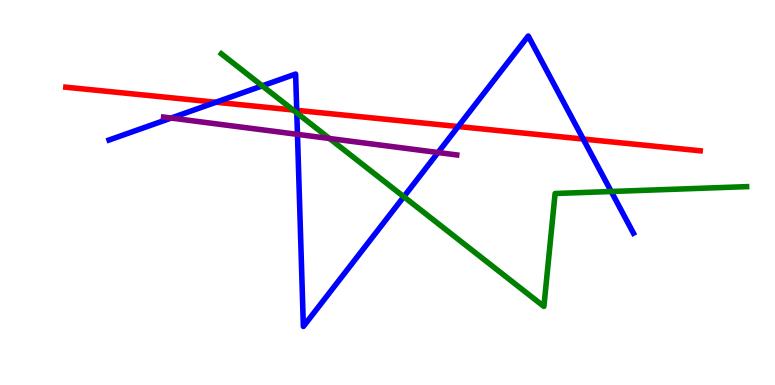[{'lines': ['blue', 'red'], 'intersections': [{'x': 2.79, 'y': 7.34}, {'x': 3.83, 'y': 7.13}, {'x': 5.91, 'y': 6.71}, {'x': 7.53, 'y': 6.39}]}, {'lines': ['green', 'red'], 'intersections': [{'x': 3.78, 'y': 7.14}]}, {'lines': ['purple', 'red'], 'intersections': []}, {'lines': ['blue', 'green'], 'intersections': [{'x': 3.38, 'y': 7.77}, {'x': 3.83, 'y': 7.07}, {'x': 5.21, 'y': 4.89}, {'x': 7.89, 'y': 5.03}]}, {'lines': ['blue', 'purple'], 'intersections': [{'x': 2.21, 'y': 6.93}, {'x': 3.84, 'y': 6.51}, {'x': 5.65, 'y': 6.04}]}, {'lines': ['green', 'purple'], 'intersections': [{'x': 4.25, 'y': 6.4}]}]